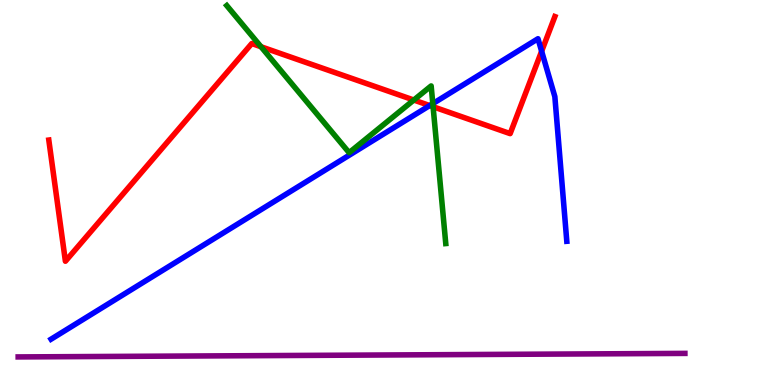[{'lines': ['blue', 'red'], 'intersections': [{'x': 5.54, 'y': 7.26}, {'x': 6.99, 'y': 8.67}]}, {'lines': ['green', 'red'], 'intersections': [{'x': 3.37, 'y': 8.79}, {'x': 5.34, 'y': 7.4}, {'x': 5.59, 'y': 7.23}]}, {'lines': ['purple', 'red'], 'intersections': []}, {'lines': ['blue', 'green'], 'intersections': [{'x': 5.58, 'y': 7.31}]}, {'lines': ['blue', 'purple'], 'intersections': []}, {'lines': ['green', 'purple'], 'intersections': []}]